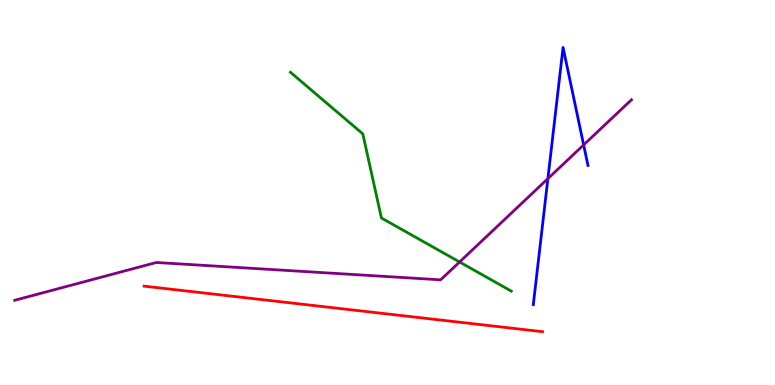[{'lines': ['blue', 'red'], 'intersections': []}, {'lines': ['green', 'red'], 'intersections': []}, {'lines': ['purple', 'red'], 'intersections': []}, {'lines': ['blue', 'green'], 'intersections': []}, {'lines': ['blue', 'purple'], 'intersections': [{'x': 7.07, 'y': 5.36}, {'x': 7.53, 'y': 6.24}]}, {'lines': ['green', 'purple'], 'intersections': [{'x': 5.93, 'y': 3.2}]}]